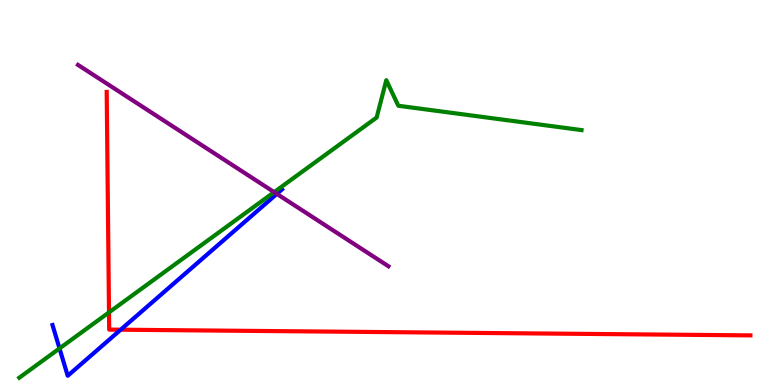[{'lines': ['blue', 'red'], 'intersections': [{'x': 1.56, 'y': 1.44}]}, {'lines': ['green', 'red'], 'intersections': [{'x': 1.41, 'y': 1.89}]}, {'lines': ['purple', 'red'], 'intersections': []}, {'lines': ['blue', 'green'], 'intersections': [{'x': 0.768, 'y': 0.95}]}, {'lines': ['blue', 'purple'], 'intersections': [{'x': 3.57, 'y': 4.96}]}, {'lines': ['green', 'purple'], 'intersections': [{'x': 3.54, 'y': 5.01}]}]